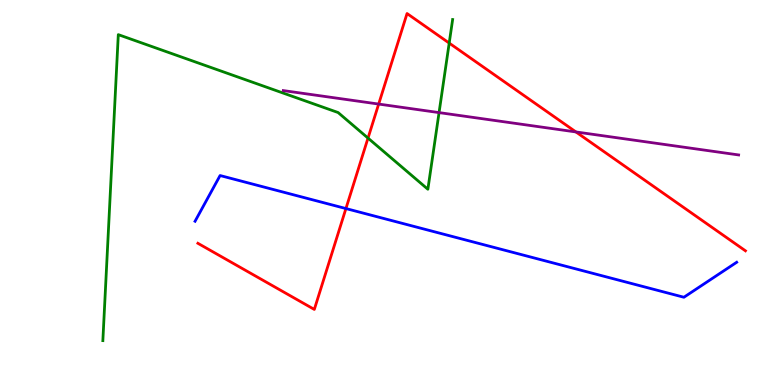[{'lines': ['blue', 'red'], 'intersections': [{'x': 4.46, 'y': 4.58}]}, {'lines': ['green', 'red'], 'intersections': [{'x': 4.75, 'y': 6.41}, {'x': 5.8, 'y': 8.88}]}, {'lines': ['purple', 'red'], 'intersections': [{'x': 4.89, 'y': 7.3}, {'x': 7.43, 'y': 6.57}]}, {'lines': ['blue', 'green'], 'intersections': []}, {'lines': ['blue', 'purple'], 'intersections': []}, {'lines': ['green', 'purple'], 'intersections': [{'x': 5.67, 'y': 7.08}]}]